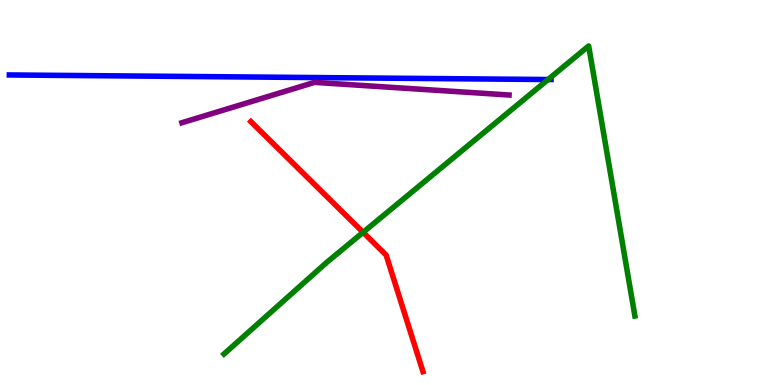[{'lines': ['blue', 'red'], 'intersections': []}, {'lines': ['green', 'red'], 'intersections': [{'x': 4.69, 'y': 3.97}]}, {'lines': ['purple', 'red'], 'intersections': []}, {'lines': ['blue', 'green'], 'intersections': [{'x': 7.07, 'y': 7.93}]}, {'lines': ['blue', 'purple'], 'intersections': []}, {'lines': ['green', 'purple'], 'intersections': []}]